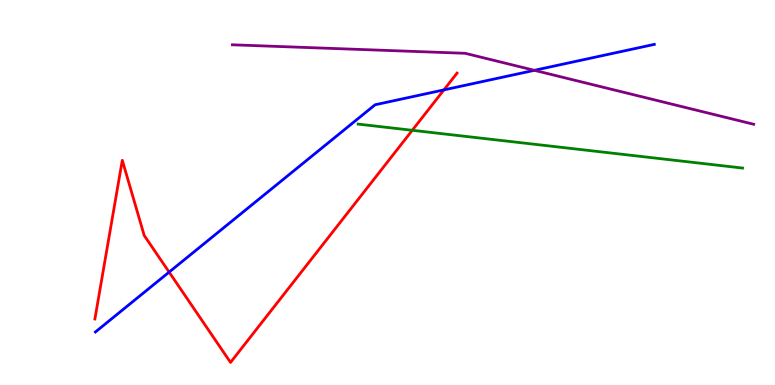[{'lines': ['blue', 'red'], 'intersections': [{'x': 2.18, 'y': 2.93}, {'x': 5.73, 'y': 7.67}]}, {'lines': ['green', 'red'], 'intersections': [{'x': 5.32, 'y': 6.62}]}, {'lines': ['purple', 'red'], 'intersections': []}, {'lines': ['blue', 'green'], 'intersections': []}, {'lines': ['blue', 'purple'], 'intersections': [{'x': 6.9, 'y': 8.17}]}, {'lines': ['green', 'purple'], 'intersections': []}]